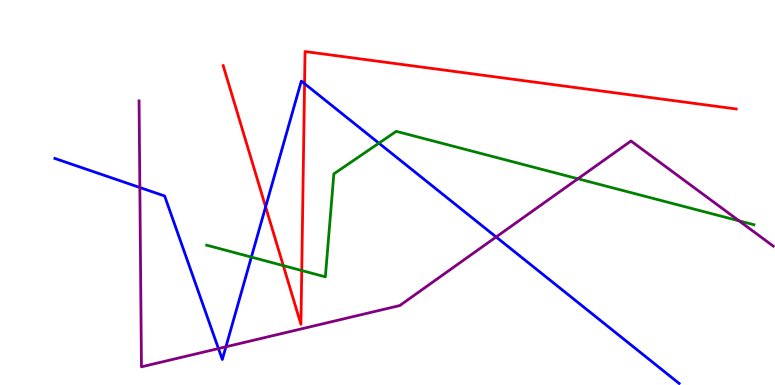[{'lines': ['blue', 'red'], 'intersections': [{'x': 3.43, 'y': 4.63}, {'x': 3.93, 'y': 7.83}]}, {'lines': ['green', 'red'], 'intersections': [{'x': 3.66, 'y': 3.1}, {'x': 3.89, 'y': 2.97}]}, {'lines': ['purple', 'red'], 'intersections': []}, {'lines': ['blue', 'green'], 'intersections': [{'x': 3.24, 'y': 3.32}, {'x': 4.89, 'y': 6.28}]}, {'lines': ['blue', 'purple'], 'intersections': [{'x': 1.8, 'y': 5.13}, {'x': 2.82, 'y': 0.946}, {'x': 2.92, 'y': 0.992}, {'x': 6.4, 'y': 3.84}]}, {'lines': ['green', 'purple'], 'intersections': [{'x': 7.46, 'y': 5.36}, {'x': 9.54, 'y': 4.26}]}]